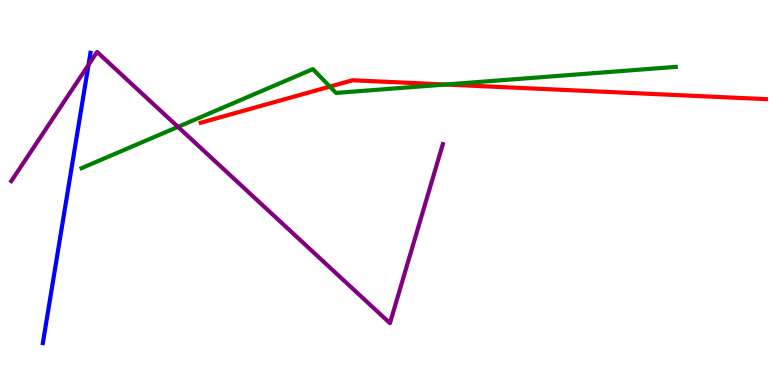[{'lines': ['blue', 'red'], 'intersections': []}, {'lines': ['green', 'red'], 'intersections': [{'x': 4.26, 'y': 7.75}, {'x': 5.75, 'y': 7.8}]}, {'lines': ['purple', 'red'], 'intersections': []}, {'lines': ['blue', 'green'], 'intersections': []}, {'lines': ['blue', 'purple'], 'intersections': [{'x': 1.14, 'y': 8.31}]}, {'lines': ['green', 'purple'], 'intersections': [{'x': 2.3, 'y': 6.7}]}]